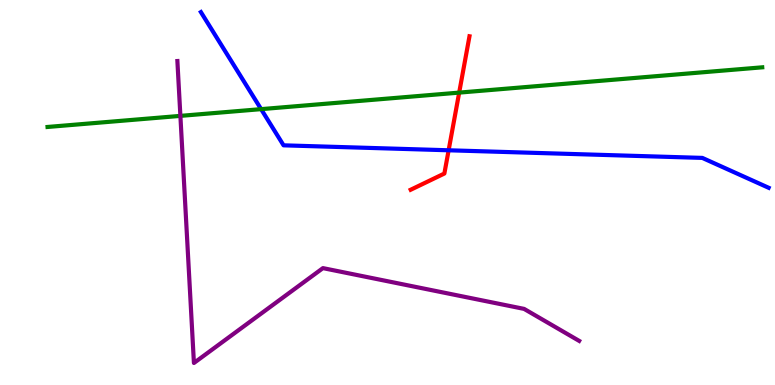[{'lines': ['blue', 'red'], 'intersections': [{'x': 5.79, 'y': 6.1}]}, {'lines': ['green', 'red'], 'intersections': [{'x': 5.92, 'y': 7.59}]}, {'lines': ['purple', 'red'], 'intersections': []}, {'lines': ['blue', 'green'], 'intersections': [{'x': 3.37, 'y': 7.17}]}, {'lines': ['blue', 'purple'], 'intersections': []}, {'lines': ['green', 'purple'], 'intersections': [{'x': 2.33, 'y': 6.99}]}]